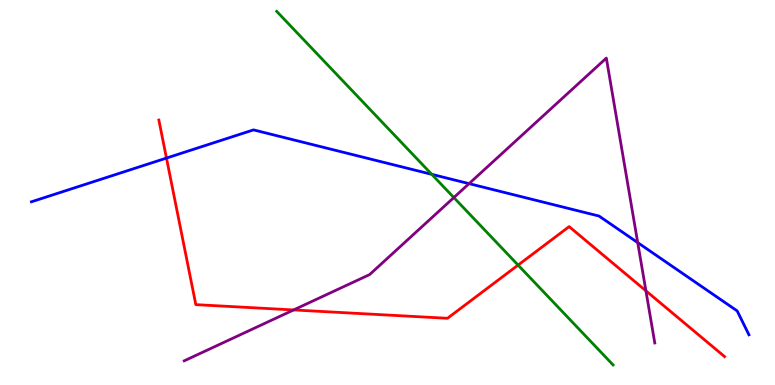[{'lines': ['blue', 'red'], 'intersections': [{'x': 2.15, 'y': 5.89}]}, {'lines': ['green', 'red'], 'intersections': [{'x': 6.69, 'y': 3.11}]}, {'lines': ['purple', 'red'], 'intersections': [{'x': 3.79, 'y': 1.95}, {'x': 8.33, 'y': 2.45}]}, {'lines': ['blue', 'green'], 'intersections': [{'x': 5.57, 'y': 5.47}]}, {'lines': ['blue', 'purple'], 'intersections': [{'x': 6.05, 'y': 5.23}, {'x': 8.23, 'y': 3.7}]}, {'lines': ['green', 'purple'], 'intersections': [{'x': 5.86, 'y': 4.87}]}]